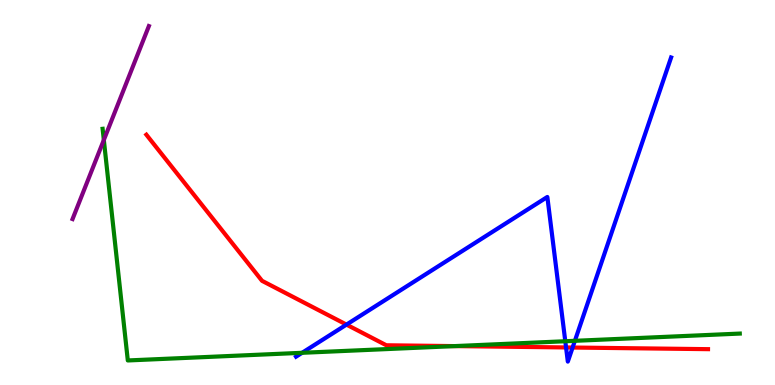[{'lines': ['blue', 'red'], 'intersections': [{'x': 4.47, 'y': 1.57}, {'x': 7.3, 'y': 0.975}, {'x': 7.39, 'y': 0.973}]}, {'lines': ['green', 'red'], 'intersections': [{'x': 5.87, 'y': 1.01}]}, {'lines': ['purple', 'red'], 'intersections': []}, {'lines': ['blue', 'green'], 'intersections': [{'x': 3.9, 'y': 0.836}, {'x': 7.29, 'y': 1.14}, {'x': 7.42, 'y': 1.15}]}, {'lines': ['blue', 'purple'], 'intersections': []}, {'lines': ['green', 'purple'], 'intersections': [{'x': 1.34, 'y': 6.36}]}]